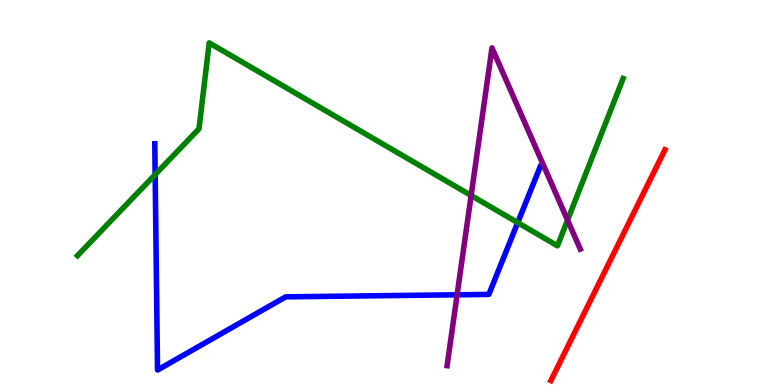[{'lines': ['blue', 'red'], 'intersections': []}, {'lines': ['green', 'red'], 'intersections': []}, {'lines': ['purple', 'red'], 'intersections': []}, {'lines': ['blue', 'green'], 'intersections': [{'x': 2.0, 'y': 5.47}, {'x': 6.68, 'y': 4.22}]}, {'lines': ['blue', 'purple'], 'intersections': [{'x': 5.9, 'y': 2.34}]}, {'lines': ['green', 'purple'], 'intersections': [{'x': 6.08, 'y': 4.92}, {'x': 7.32, 'y': 4.28}]}]